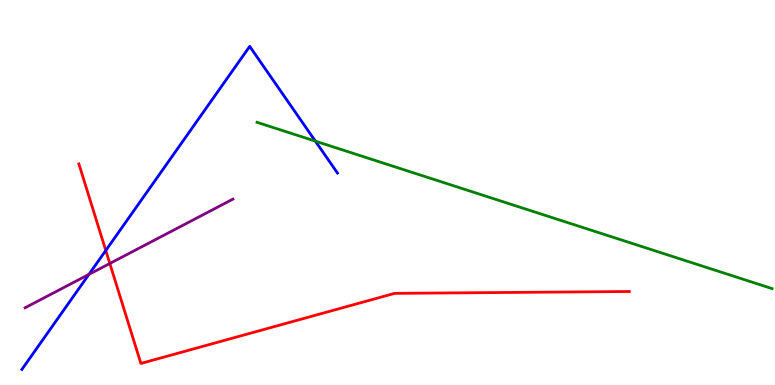[{'lines': ['blue', 'red'], 'intersections': [{'x': 1.36, 'y': 3.49}]}, {'lines': ['green', 'red'], 'intersections': []}, {'lines': ['purple', 'red'], 'intersections': [{'x': 1.42, 'y': 3.16}]}, {'lines': ['blue', 'green'], 'intersections': [{'x': 4.07, 'y': 6.33}]}, {'lines': ['blue', 'purple'], 'intersections': [{'x': 1.15, 'y': 2.87}]}, {'lines': ['green', 'purple'], 'intersections': []}]